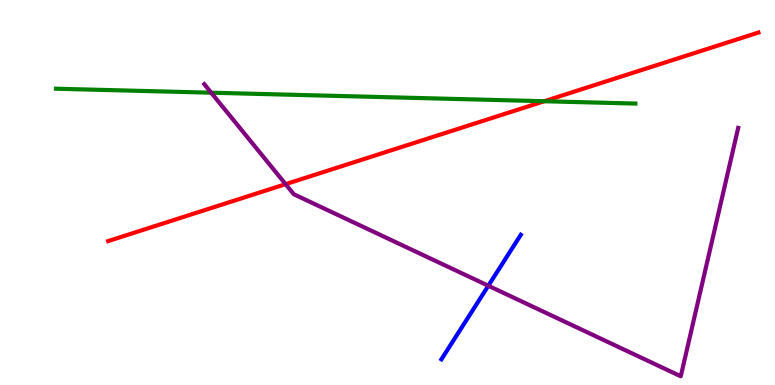[{'lines': ['blue', 'red'], 'intersections': []}, {'lines': ['green', 'red'], 'intersections': [{'x': 7.02, 'y': 7.37}]}, {'lines': ['purple', 'red'], 'intersections': [{'x': 3.69, 'y': 5.22}]}, {'lines': ['blue', 'green'], 'intersections': []}, {'lines': ['blue', 'purple'], 'intersections': [{'x': 6.3, 'y': 2.58}]}, {'lines': ['green', 'purple'], 'intersections': [{'x': 2.73, 'y': 7.59}]}]